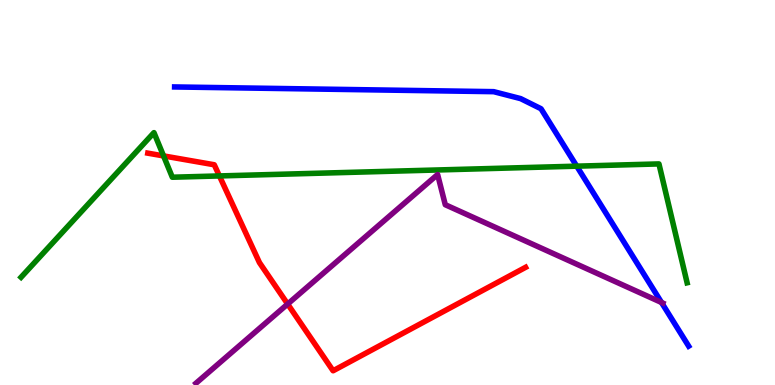[{'lines': ['blue', 'red'], 'intersections': []}, {'lines': ['green', 'red'], 'intersections': [{'x': 2.11, 'y': 5.95}, {'x': 2.83, 'y': 5.43}]}, {'lines': ['purple', 'red'], 'intersections': [{'x': 3.71, 'y': 2.1}]}, {'lines': ['blue', 'green'], 'intersections': [{'x': 7.44, 'y': 5.68}]}, {'lines': ['blue', 'purple'], 'intersections': [{'x': 8.54, 'y': 2.14}]}, {'lines': ['green', 'purple'], 'intersections': []}]